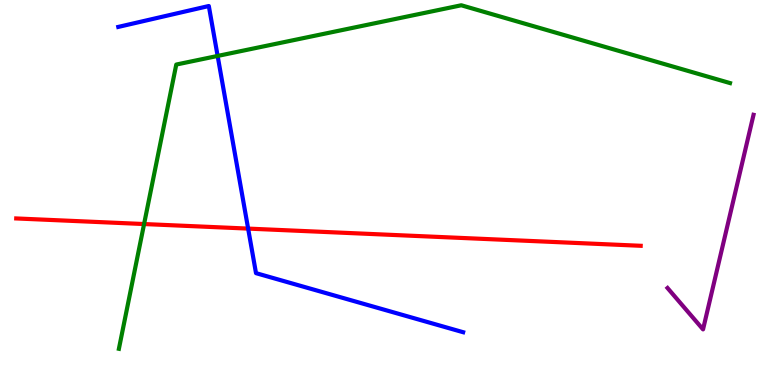[{'lines': ['blue', 'red'], 'intersections': [{'x': 3.2, 'y': 4.06}]}, {'lines': ['green', 'red'], 'intersections': [{'x': 1.86, 'y': 4.18}]}, {'lines': ['purple', 'red'], 'intersections': []}, {'lines': ['blue', 'green'], 'intersections': [{'x': 2.81, 'y': 8.55}]}, {'lines': ['blue', 'purple'], 'intersections': []}, {'lines': ['green', 'purple'], 'intersections': []}]